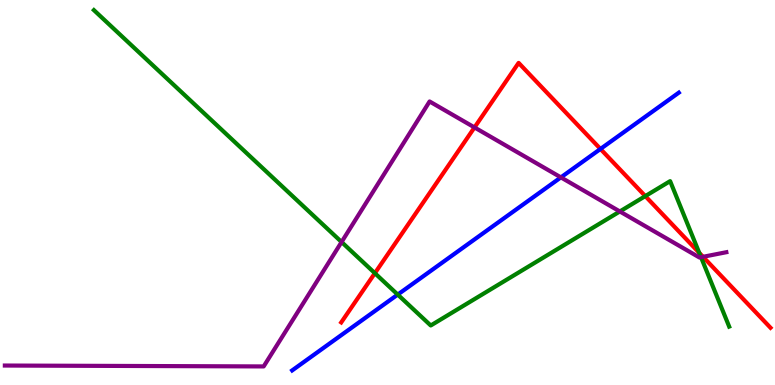[{'lines': ['blue', 'red'], 'intersections': [{'x': 7.75, 'y': 6.13}]}, {'lines': ['green', 'red'], 'intersections': [{'x': 4.84, 'y': 2.9}, {'x': 8.33, 'y': 4.91}, {'x': 9.02, 'y': 3.43}]}, {'lines': ['purple', 'red'], 'intersections': [{'x': 6.12, 'y': 6.69}, {'x': 9.07, 'y': 3.33}]}, {'lines': ['blue', 'green'], 'intersections': [{'x': 5.13, 'y': 2.35}]}, {'lines': ['blue', 'purple'], 'intersections': [{'x': 7.24, 'y': 5.39}]}, {'lines': ['green', 'purple'], 'intersections': [{'x': 4.41, 'y': 3.71}, {'x': 8.0, 'y': 4.51}, {'x': 9.05, 'y': 3.32}]}]